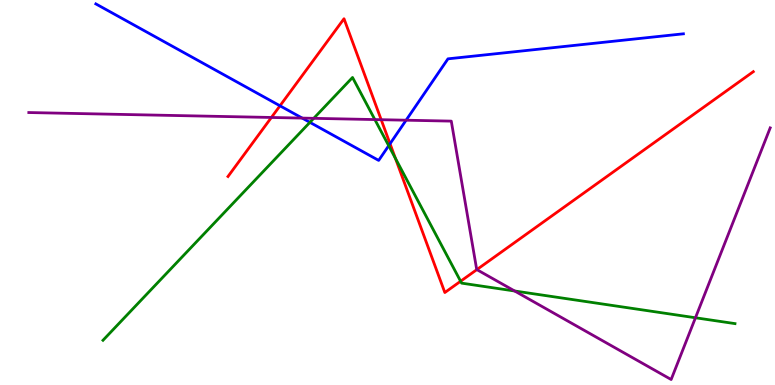[{'lines': ['blue', 'red'], 'intersections': [{'x': 3.61, 'y': 7.25}, {'x': 5.03, 'y': 6.27}]}, {'lines': ['green', 'red'], 'intersections': [{'x': 5.1, 'y': 5.89}, {'x': 5.94, 'y': 2.7}]}, {'lines': ['purple', 'red'], 'intersections': [{'x': 3.5, 'y': 6.95}, {'x': 4.92, 'y': 6.89}, {'x': 6.15, 'y': 3.0}]}, {'lines': ['blue', 'green'], 'intersections': [{'x': 4.0, 'y': 6.82}, {'x': 5.02, 'y': 6.22}]}, {'lines': ['blue', 'purple'], 'intersections': [{'x': 3.9, 'y': 6.93}, {'x': 5.24, 'y': 6.88}]}, {'lines': ['green', 'purple'], 'intersections': [{'x': 4.05, 'y': 6.93}, {'x': 4.84, 'y': 6.89}, {'x': 6.64, 'y': 2.44}, {'x': 8.97, 'y': 1.75}]}]